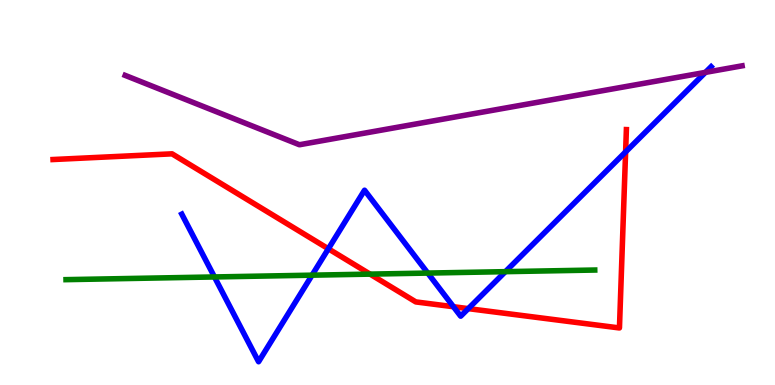[{'lines': ['blue', 'red'], 'intersections': [{'x': 4.24, 'y': 3.54}, {'x': 5.85, 'y': 2.03}, {'x': 6.04, 'y': 1.98}, {'x': 8.07, 'y': 6.05}]}, {'lines': ['green', 'red'], 'intersections': [{'x': 4.77, 'y': 2.88}]}, {'lines': ['purple', 'red'], 'intersections': []}, {'lines': ['blue', 'green'], 'intersections': [{'x': 2.77, 'y': 2.81}, {'x': 4.03, 'y': 2.85}, {'x': 5.52, 'y': 2.91}, {'x': 6.52, 'y': 2.94}]}, {'lines': ['blue', 'purple'], 'intersections': [{'x': 9.1, 'y': 8.12}]}, {'lines': ['green', 'purple'], 'intersections': []}]